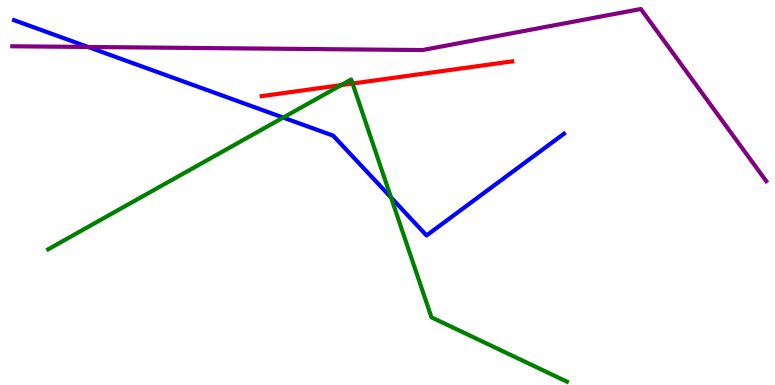[{'lines': ['blue', 'red'], 'intersections': []}, {'lines': ['green', 'red'], 'intersections': [{'x': 4.4, 'y': 7.79}, {'x': 4.55, 'y': 7.83}]}, {'lines': ['purple', 'red'], 'intersections': []}, {'lines': ['blue', 'green'], 'intersections': [{'x': 3.65, 'y': 6.95}, {'x': 5.05, 'y': 4.87}]}, {'lines': ['blue', 'purple'], 'intersections': [{'x': 1.14, 'y': 8.78}]}, {'lines': ['green', 'purple'], 'intersections': []}]